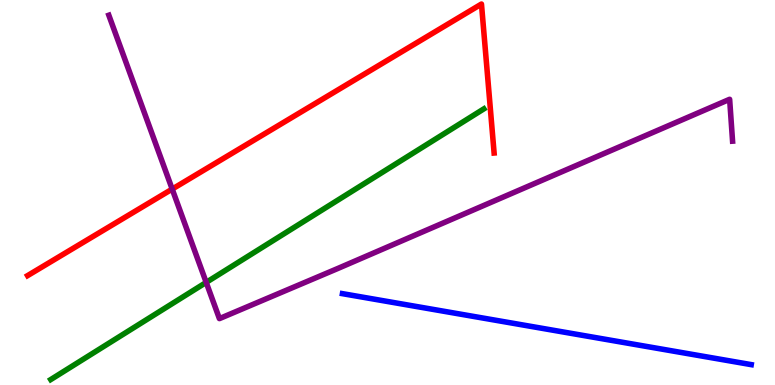[{'lines': ['blue', 'red'], 'intersections': []}, {'lines': ['green', 'red'], 'intersections': []}, {'lines': ['purple', 'red'], 'intersections': [{'x': 2.22, 'y': 5.09}]}, {'lines': ['blue', 'green'], 'intersections': []}, {'lines': ['blue', 'purple'], 'intersections': []}, {'lines': ['green', 'purple'], 'intersections': [{'x': 2.66, 'y': 2.67}]}]